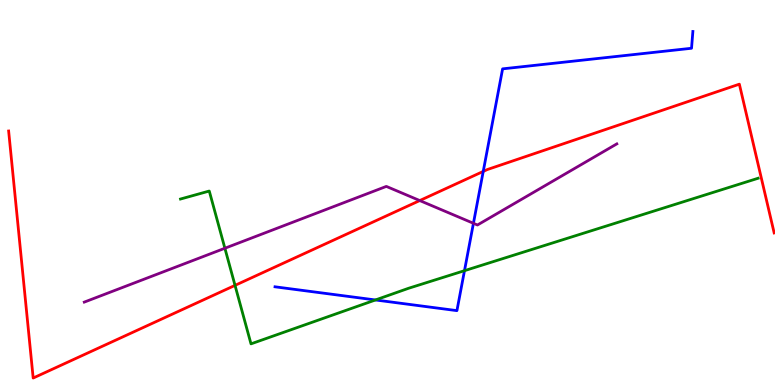[{'lines': ['blue', 'red'], 'intersections': [{'x': 6.24, 'y': 5.55}]}, {'lines': ['green', 'red'], 'intersections': [{'x': 3.03, 'y': 2.59}]}, {'lines': ['purple', 'red'], 'intersections': [{'x': 5.42, 'y': 4.79}]}, {'lines': ['blue', 'green'], 'intersections': [{'x': 4.84, 'y': 2.21}, {'x': 5.99, 'y': 2.97}]}, {'lines': ['blue', 'purple'], 'intersections': [{'x': 6.11, 'y': 4.2}]}, {'lines': ['green', 'purple'], 'intersections': [{'x': 2.9, 'y': 3.55}]}]